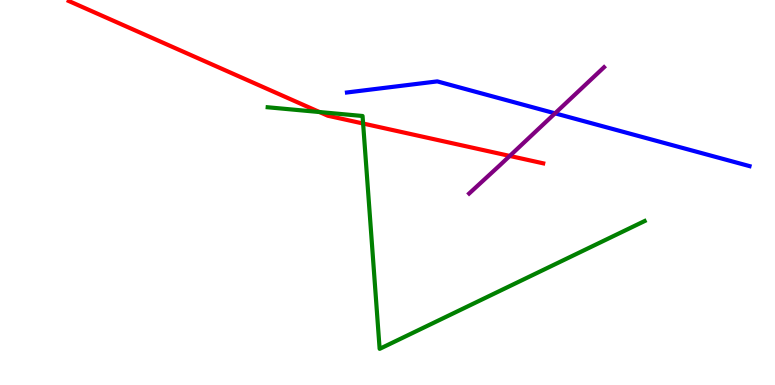[{'lines': ['blue', 'red'], 'intersections': []}, {'lines': ['green', 'red'], 'intersections': [{'x': 4.12, 'y': 7.09}, {'x': 4.69, 'y': 6.79}]}, {'lines': ['purple', 'red'], 'intersections': [{'x': 6.58, 'y': 5.95}]}, {'lines': ['blue', 'green'], 'intersections': []}, {'lines': ['blue', 'purple'], 'intersections': [{'x': 7.16, 'y': 7.06}]}, {'lines': ['green', 'purple'], 'intersections': []}]